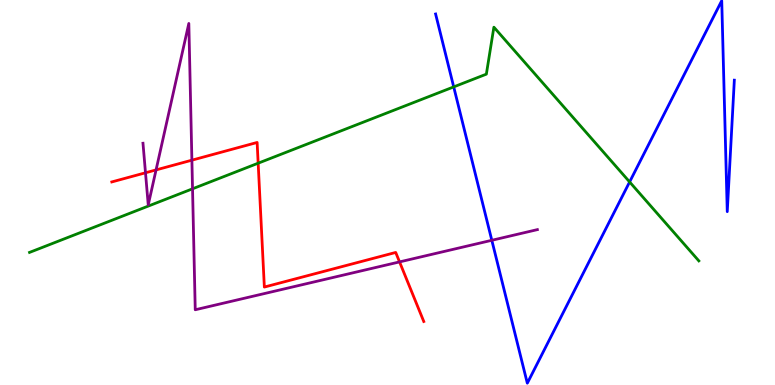[{'lines': ['blue', 'red'], 'intersections': []}, {'lines': ['green', 'red'], 'intersections': [{'x': 3.33, 'y': 5.76}]}, {'lines': ['purple', 'red'], 'intersections': [{'x': 1.88, 'y': 5.51}, {'x': 2.01, 'y': 5.59}, {'x': 2.48, 'y': 5.84}, {'x': 5.16, 'y': 3.2}]}, {'lines': ['blue', 'green'], 'intersections': [{'x': 5.85, 'y': 7.74}, {'x': 8.12, 'y': 5.27}]}, {'lines': ['blue', 'purple'], 'intersections': [{'x': 6.35, 'y': 3.76}]}, {'lines': ['green', 'purple'], 'intersections': [{'x': 2.48, 'y': 5.1}]}]